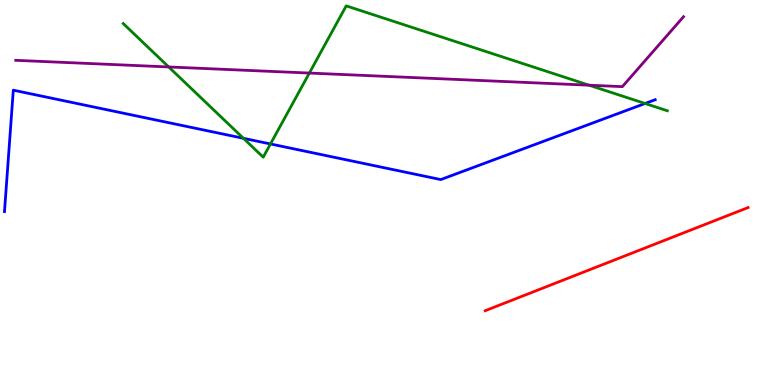[{'lines': ['blue', 'red'], 'intersections': []}, {'lines': ['green', 'red'], 'intersections': []}, {'lines': ['purple', 'red'], 'intersections': []}, {'lines': ['blue', 'green'], 'intersections': [{'x': 3.14, 'y': 6.41}, {'x': 3.49, 'y': 6.26}, {'x': 8.32, 'y': 7.31}]}, {'lines': ['blue', 'purple'], 'intersections': []}, {'lines': ['green', 'purple'], 'intersections': [{'x': 2.18, 'y': 8.26}, {'x': 3.99, 'y': 8.1}, {'x': 7.6, 'y': 7.79}]}]